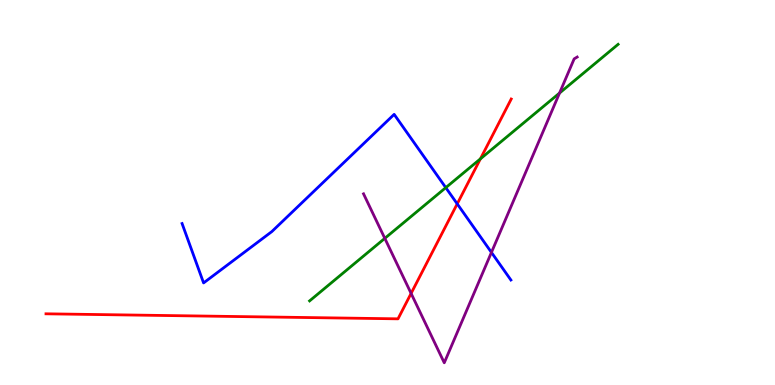[{'lines': ['blue', 'red'], 'intersections': [{'x': 5.9, 'y': 4.7}]}, {'lines': ['green', 'red'], 'intersections': [{'x': 6.2, 'y': 5.87}]}, {'lines': ['purple', 'red'], 'intersections': [{'x': 5.3, 'y': 2.38}]}, {'lines': ['blue', 'green'], 'intersections': [{'x': 5.75, 'y': 5.13}]}, {'lines': ['blue', 'purple'], 'intersections': [{'x': 6.34, 'y': 3.44}]}, {'lines': ['green', 'purple'], 'intersections': [{'x': 4.97, 'y': 3.81}, {'x': 7.22, 'y': 7.58}]}]